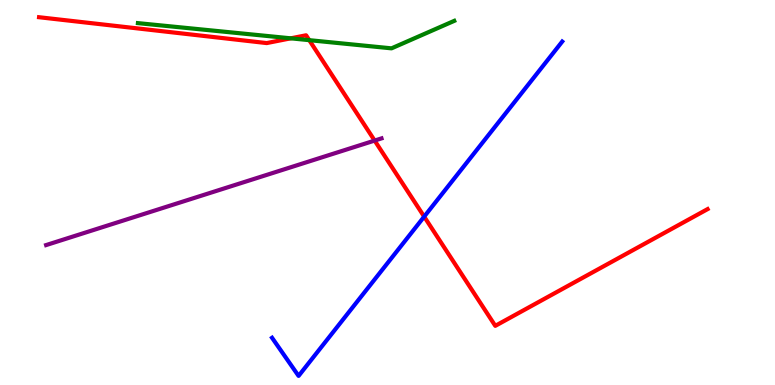[{'lines': ['blue', 'red'], 'intersections': [{'x': 5.47, 'y': 4.37}]}, {'lines': ['green', 'red'], 'intersections': [{'x': 3.75, 'y': 9.0}, {'x': 3.99, 'y': 8.96}]}, {'lines': ['purple', 'red'], 'intersections': [{'x': 4.83, 'y': 6.35}]}, {'lines': ['blue', 'green'], 'intersections': []}, {'lines': ['blue', 'purple'], 'intersections': []}, {'lines': ['green', 'purple'], 'intersections': []}]